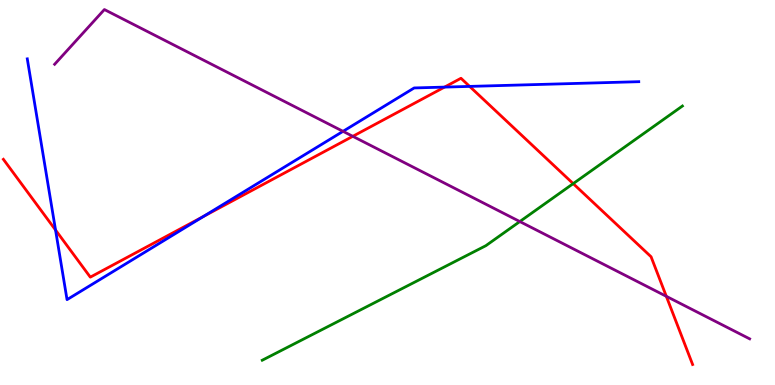[{'lines': ['blue', 'red'], 'intersections': [{'x': 0.717, 'y': 4.03}, {'x': 2.63, 'y': 4.38}, {'x': 5.74, 'y': 7.74}, {'x': 6.06, 'y': 7.76}]}, {'lines': ['green', 'red'], 'intersections': [{'x': 7.4, 'y': 5.23}]}, {'lines': ['purple', 'red'], 'intersections': [{'x': 4.55, 'y': 6.46}, {'x': 8.6, 'y': 2.3}]}, {'lines': ['blue', 'green'], 'intersections': []}, {'lines': ['blue', 'purple'], 'intersections': [{'x': 4.43, 'y': 6.59}]}, {'lines': ['green', 'purple'], 'intersections': [{'x': 6.71, 'y': 4.25}]}]